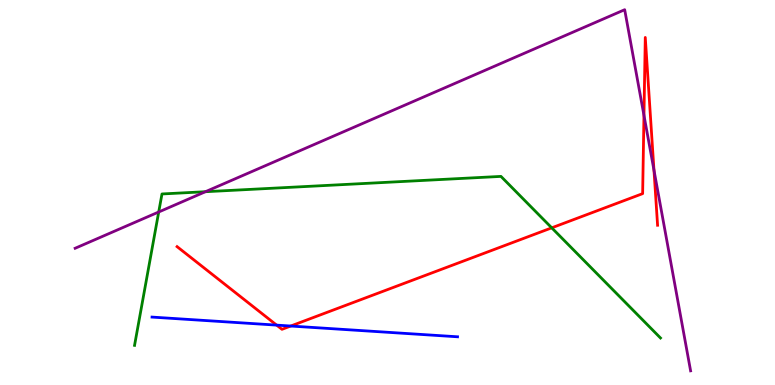[{'lines': ['blue', 'red'], 'intersections': [{'x': 3.57, 'y': 1.56}, {'x': 3.75, 'y': 1.53}]}, {'lines': ['green', 'red'], 'intersections': [{'x': 7.12, 'y': 4.08}]}, {'lines': ['purple', 'red'], 'intersections': [{'x': 8.31, 'y': 7.0}, {'x': 8.44, 'y': 5.58}]}, {'lines': ['blue', 'green'], 'intersections': []}, {'lines': ['blue', 'purple'], 'intersections': []}, {'lines': ['green', 'purple'], 'intersections': [{'x': 2.05, 'y': 4.49}, {'x': 2.65, 'y': 5.02}]}]